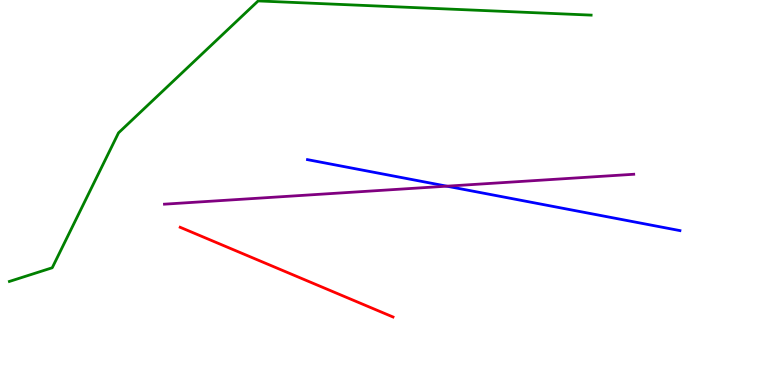[{'lines': ['blue', 'red'], 'intersections': []}, {'lines': ['green', 'red'], 'intersections': []}, {'lines': ['purple', 'red'], 'intersections': []}, {'lines': ['blue', 'green'], 'intersections': []}, {'lines': ['blue', 'purple'], 'intersections': [{'x': 5.77, 'y': 5.16}]}, {'lines': ['green', 'purple'], 'intersections': []}]